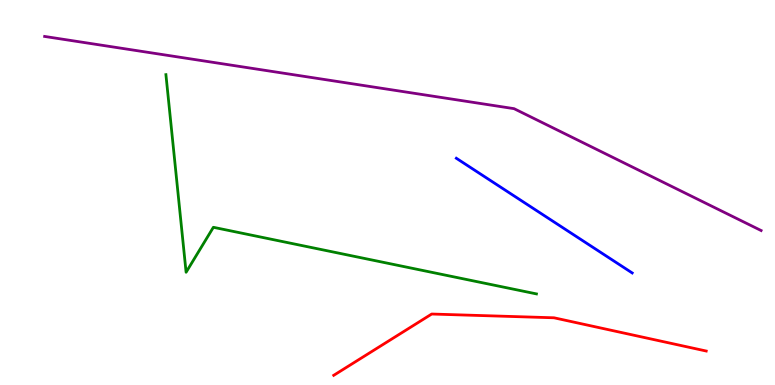[{'lines': ['blue', 'red'], 'intersections': []}, {'lines': ['green', 'red'], 'intersections': []}, {'lines': ['purple', 'red'], 'intersections': []}, {'lines': ['blue', 'green'], 'intersections': []}, {'lines': ['blue', 'purple'], 'intersections': []}, {'lines': ['green', 'purple'], 'intersections': []}]